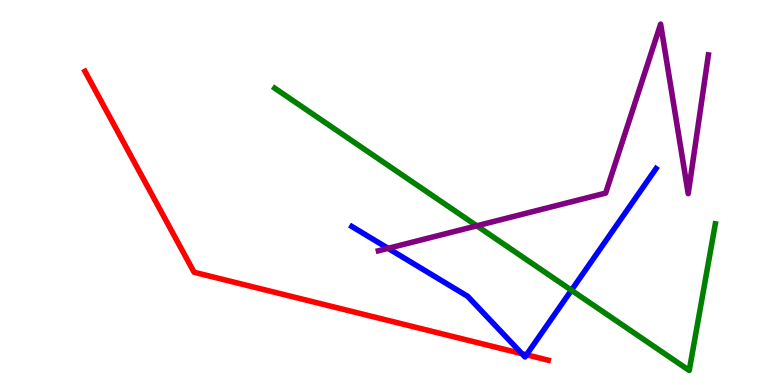[{'lines': ['blue', 'red'], 'intersections': [{'x': 6.73, 'y': 0.814}, {'x': 6.79, 'y': 0.784}]}, {'lines': ['green', 'red'], 'intersections': []}, {'lines': ['purple', 'red'], 'intersections': []}, {'lines': ['blue', 'green'], 'intersections': [{'x': 7.37, 'y': 2.46}]}, {'lines': ['blue', 'purple'], 'intersections': [{'x': 5.01, 'y': 3.55}]}, {'lines': ['green', 'purple'], 'intersections': [{'x': 6.15, 'y': 4.13}]}]